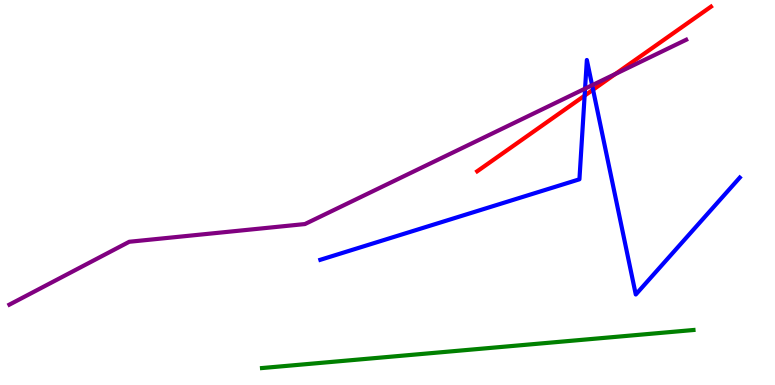[{'lines': ['blue', 'red'], 'intersections': [{'x': 7.54, 'y': 7.52}, {'x': 7.65, 'y': 7.67}]}, {'lines': ['green', 'red'], 'intersections': []}, {'lines': ['purple', 'red'], 'intersections': [{'x': 7.94, 'y': 8.08}]}, {'lines': ['blue', 'green'], 'intersections': []}, {'lines': ['blue', 'purple'], 'intersections': [{'x': 7.55, 'y': 7.7}, {'x': 7.64, 'y': 7.79}]}, {'lines': ['green', 'purple'], 'intersections': []}]